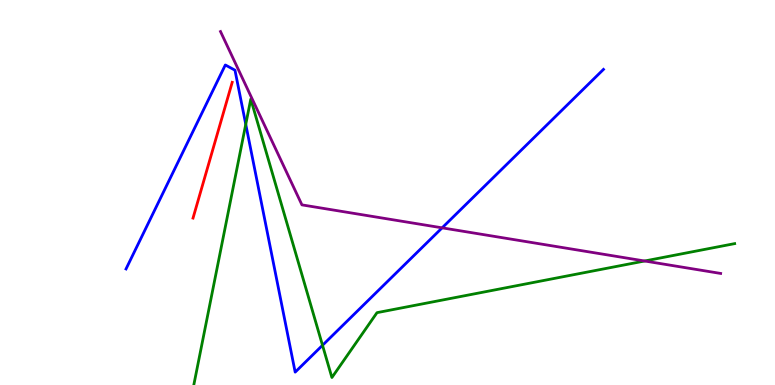[{'lines': ['blue', 'red'], 'intersections': []}, {'lines': ['green', 'red'], 'intersections': []}, {'lines': ['purple', 'red'], 'intersections': []}, {'lines': ['blue', 'green'], 'intersections': [{'x': 3.17, 'y': 6.77}, {'x': 4.16, 'y': 1.03}]}, {'lines': ['blue', 'purple'], 'intersections': [{'x': 5.7, 'y': 4.08}]}, {'lines': ['green', 'purple'], 'intersections': [{'x': 8.32, 'y': 3.22}]}]